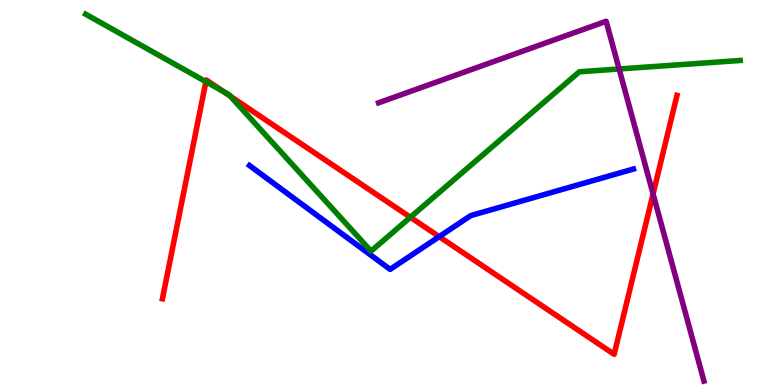[{'lines': ['blue', 'red'], 'intersections': [{'x': 5.67, 'y': 3.85}]}, {'lines': ['green', 'red'], 'intersections': [{'x': 2.66, 'y': 7.88}, {'x': 2.88, 'y': 7.63}, {'x': 2.97, 'y': 7.5}, {'x': 5.3, 'y': 4.36}]}, {'lines': ['purple', 'red'], 'intersections': [{'x': 8.43, 'y': 4.96}]}, {'lines': ['blue', 'green'], 'intersections': []}, {'lines': ['blue', 'purple'], 'intersections': []}, {'lines': ['green', 'purple'], 'intersections': [{'x': 7.99, 'y': 8.21}]}]